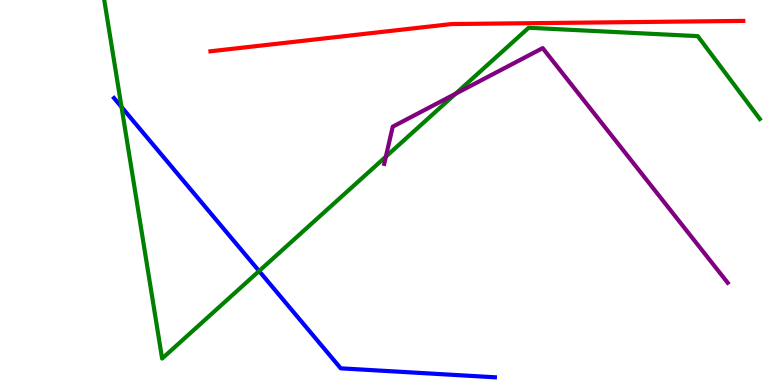[{'lines': ['blue', 'red'], 'intersections': []}, {'lines': ['green', 'red'], 'intersections': []}, {'lines': ['purple', 'red'], 'intersections': []}, {'lines': ['blue', 'green'], 'intersections': [{'x': 1.57, 'y': 7.22}, {'x': 3.34, 'y': 2.96}]}, {'lines': ['blue', 'purple'], 'intersections': []}, {'lines': ['green', 'purple'], 'intersections': [{'x': 4.98, 'y': 5.93}, {'x': 5.88, 'y': 7.56}]}]